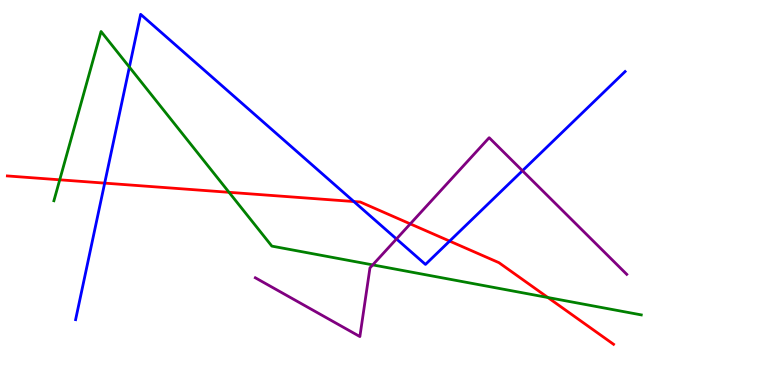[{'lines': ['blue', 'red'], 'intersections': [{'x': 1.35, 'y': 5.24}, {'x': 4.57, 'y': 4.77}, {'x': 5.8, 'y': 3.74}]}, {'lines': ['green', 'red'], 'intersections': [{'x': 0.771, 'y': 5.33}, {'x': 2.96, 'y': 5.0}, {'x': 7.07, 'y': 2.27}]}, {'lines': ['purple', 'red'], 'intersections': [{'x': 5.29, 'y': 4.18}]}, {'lines': ['blue', 'green'], 'intersections': [{'x': 1.67, 'y': 8.26}]}, {'lines': ['blue', 'purple'], 'intersections': [{'x': 5.12, 'y': 3.79}, {'x': 6.74, 'y': 5.57}]}, {'lines': ['green', 'purple'], 'intersections': [{'x': 4.81, 'y': 3.12}]}]